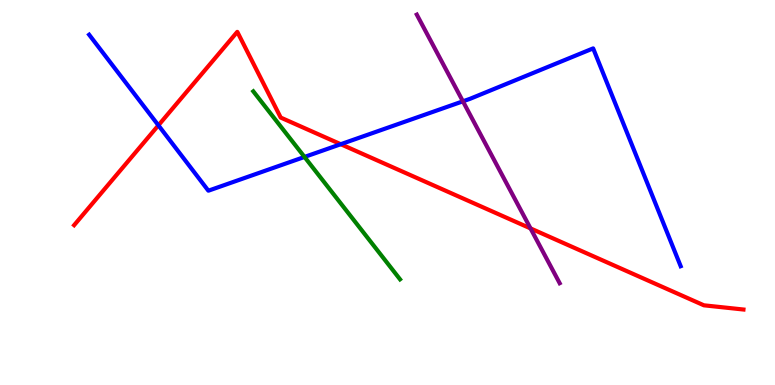[{'lines': ['blue', 'red'], 'intersections': [{'x': 2.04, 'y': 6.74}, {'x': 4.4, 'y': 6.25}]}, {'lines': ['green', 'red'], 'intersections': []}, {'lines': ['purple', 'red'], 'intersections': [{'x': 6.85, 'y': 4.07}]}, {'lines': ['blue', 'green'], 'intersections': [{'x': 3.93, 'y': 5.92}]}, {'lines': ['blue', 'purple'], 'intersections': [{'x': 5.97, 'y': 7.37}]}, {'lines': ['green', 'purple'], 'intersections': []}]